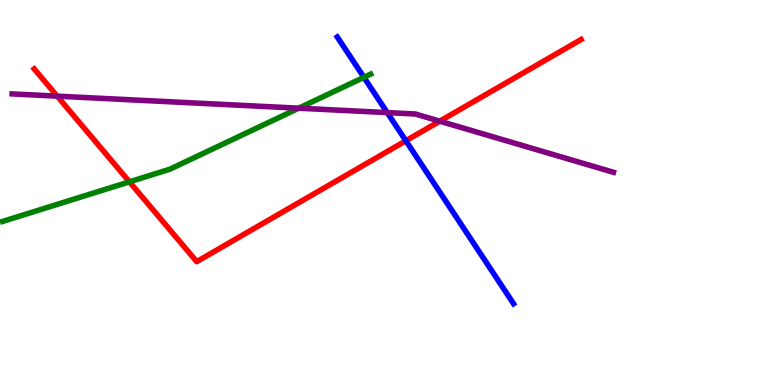[{'lines': ['blue', 'red'], 'intersections': [{'x': 5.24, 'y': 6.34}]}, {'lines': ['green', 'red'], 'intersections': [{'x': 1.67, 'y': 5.28}]}, {'lines': ['purple', 'red'], 'intersections': [{'x': 0.738, 'y': 7.5}, {'x': 5.67, 'y': 6.85}]}, {'lines': ['blue', 'green'], 'intersections': [{'x': 4.7, 'y': 7.99}]}, {'lines': ['blue', 'purple'], 'intersections': [{'x': 5.0, 'y': 7.08}]}, {'lines': ['green', 'purple'], 'intersections': [{'x': 3.85, 'y': 7.19}]}]